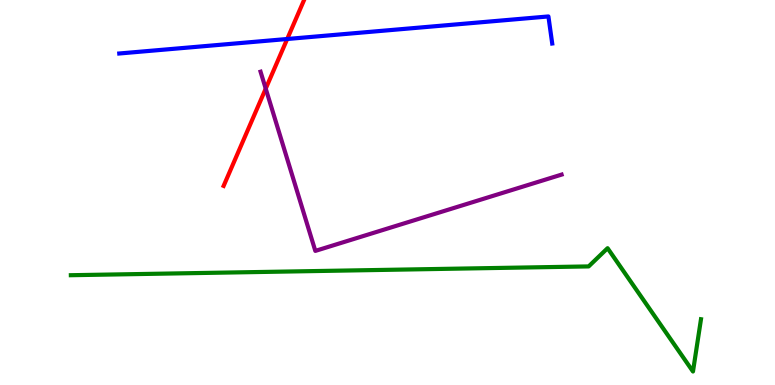[{'lines': ['blue', 'red'], 'intersections': [{'x': 3.71, 'y': 8.99}]}, {'lines': ['green', 'red'], 'intersections': []}, {'lines': ['purple', 'red'], 'intersections': [{'x': 3.43, 'y': 7.7}]}, {'lines': ['blue', 'green'], 'intersections': []}, {'lines': ['blue', 'purple'], 'intersections': []}, {'lines': ['green', 'purple'], 'intersections': []}]